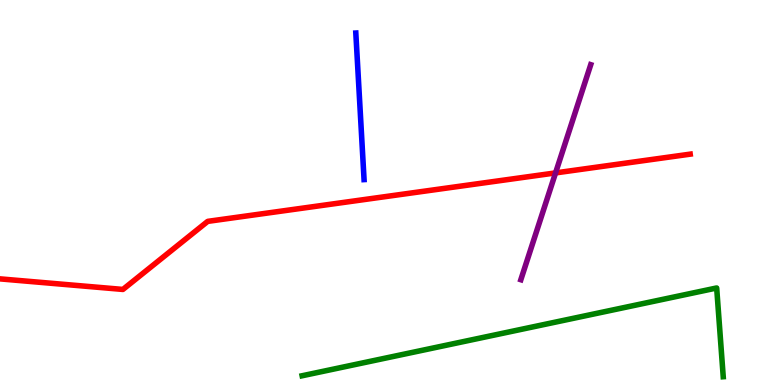[{'lines': ['blue', 'red'], 'intersections': []}, {'lines': ['green', 'red'], 'intersections': []}, {'lines': ['purple', 'red'], 'intersections': [{'x': 7.17, 'y': 5.51}]}, {'lines': ['blue', 'green'], 'intersections': []}, {'lines': ['blue', 'purple'], 'intersections': []}, {'lines': ['green', 'purple'], 'intersections': []}]